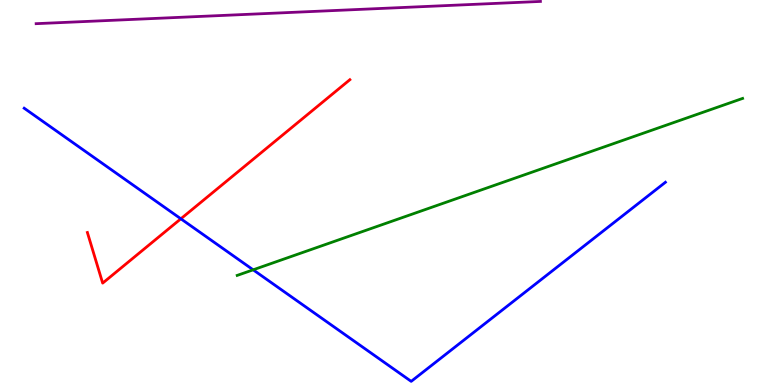[{'lines': ['blue', 'red'], 'intersections': [{'x': 2.33, 'y': 4.32}]}, {'lines': ['green', 'red'], 'intersections': []}, {'lines': ['purple', 'red'], 'intersections': []}, {'lines': ['blue', 'green'], 'intersections': [{'x': 3.27, 'y': 2.99}]}, {'lines': ['blue', 'purple'], 'intersections': []}, {'lines': ['green', 'purple'], 'intersections': []}]